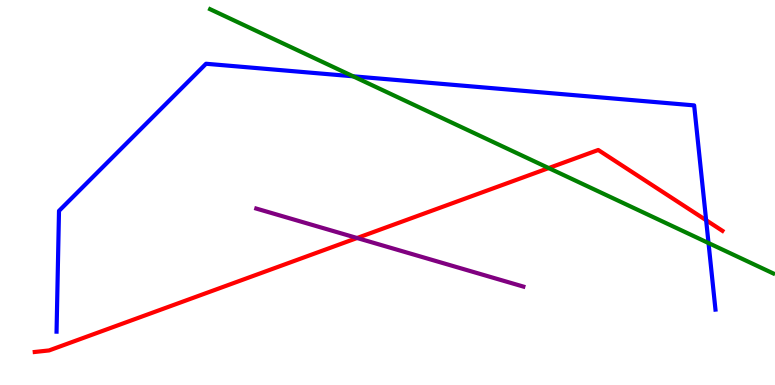[{'lines': ['blue', 'red'], 'intersections': [{'x': 9.11, 'y': 4.28}]}, {'lines': ['green', 'red'], 'intersections': [{'x': 7.08, 'y': 5.63}]}, {'lines': ['purple', 'red'], 'intersections': [{'x': 4.61, 'y': 3.82}]}, {'lines': ['blue', 'green'], 'intersections': [{'x': 4.56, 'y': 8.02}, {'x': 9.14, 'y': 3.69}]}, {'lines': ['blue', 'purple'], 'intersections': []}, {'lines': ['green', 'purple'], 'intersections': []}]